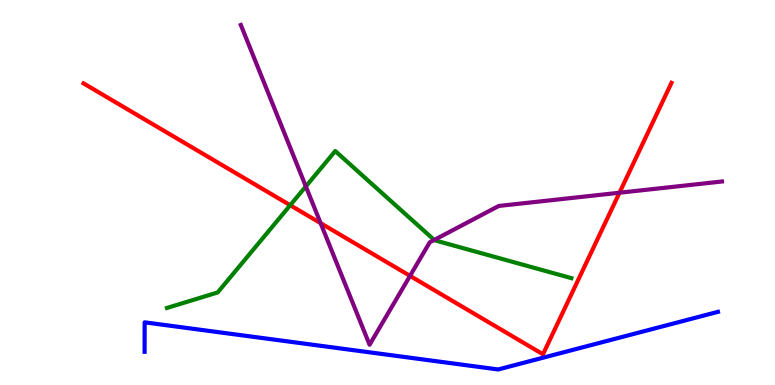[{'lines': ['blue', 'red'], 'intersections': []}, {'lines': ['green', 'red'], 'intersections': [{'x': 3.74, 'y': 4.67}]}, {'lines': ['purple', 'red'], 'intersections': [{'x': 4.14, 'y': 4.2}, {'x': 5.29, 'y': 2.83}, {'x': 7.99, 'y': 4.99}]}, {'lines': ['blue', 'green'], 'intersections': []}, {'lines': ['blue', 'purple'], 'intersections': []}, {'lines': ['green', 'purple'], 'intersections': [{'x': 3.95, 'y': 5.16}, {'x': 5.6, 'y': 3.77}]}]